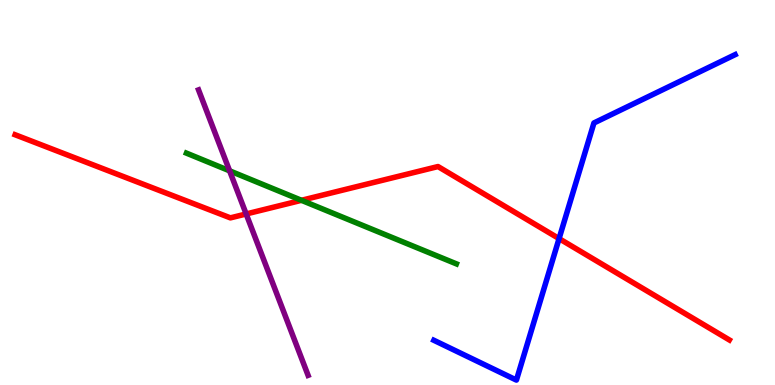[{'lines': ['blue', 'red'], 'intersections': [{'x': 7.21, 'y': 3.8}]}, {'lines': ['green', 'red'], 'intersections': [{'x': 3.89, 'y': 4.8}]}, {'lines': ['purple', 'red'], 'intersections': [{'x': 3.18, 'y': 4.44}]}, {'lines': ['blue', 'green'], 'intersections': []}, {'lines': ['blue', 'purple'], 'intersections': []}, {'lines': ['green', 'purple'], 'intersections': [{'x': 2.96, 'y': 5.56}]}]